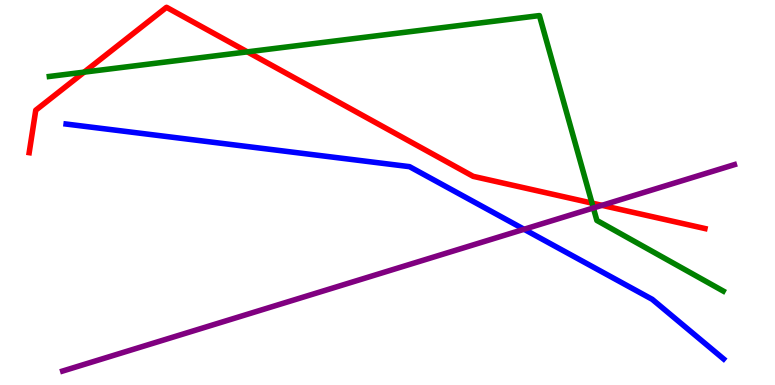[{'lines': ['blue', 'red'], 'intersections': []}, {'lines': ['green', 'red'], 'intersections': [{'x': 1.09, 'y': 8.13}, {'x': 3.19, 'y': 8.65}, {'x': 7.64, 'y': 4.72}]}, {'lines': ['purple', 'red'], 'intersections': [{'x': 7.77, 'y': 4.67}]}, {'lines': ['blue', 'green'], 'intersections': []}, {'lines': ['blue', 'purple'], 'intersections': [{'x': 6.76, 'y': 4.04}]}, {'lines': ['green', 'purple'], 'intersections': [{'x': 7.66, 'y': 4.6}]}]